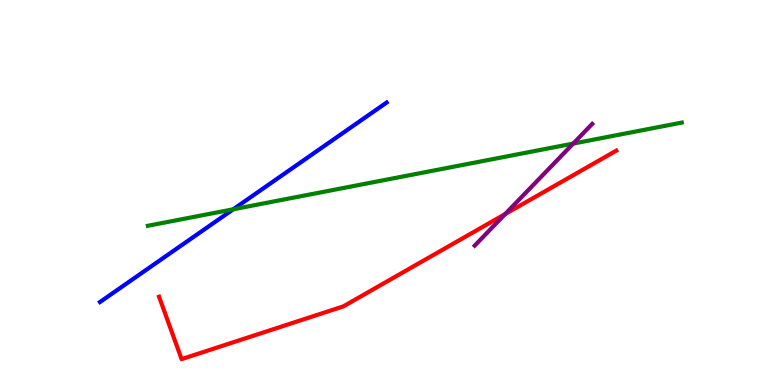[{'lines': ['blue', 'red'], 'intersections': []}, {'lines': ['green', 'red'], 'intersections': []}, {'lines': ['purple', 'red'], 'intersections': [{'x': 6.52, 'y': 4.44}]}, {'lines': ['blue', 'green'], 'intersections': [{'x': 3.01, 'y': 4.56}]}, {'lines': ['blue', 'purple'], 'intersections': []}, {'lines': ['green', 'purple'], 'intersections': [{'x': 7.4, 'y': 6.27}]}]